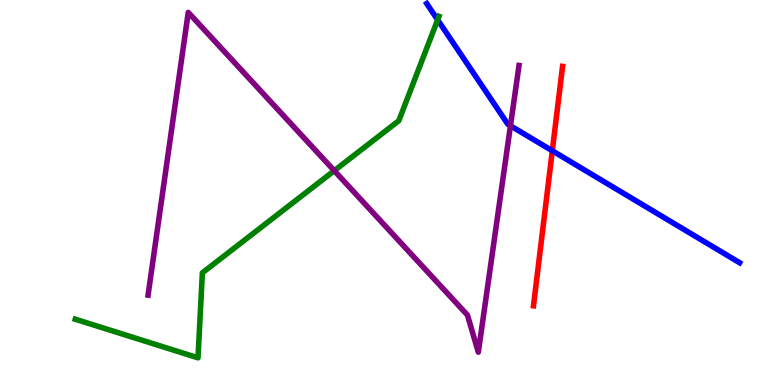[{'lines': ['blue', 'red'], 'intersections': [{'x': 7.13, 'y': 6.08}]}, {'lines': ['green', 'red'], 'intersections': []}, {'lines': ['purple', 'red'], 'intersections': []}, {'lines': ['blue', 'green'], 'intersections': [{'x': 5.65, 'y': 9.48}]}, {'lines': ['blue', 'purple'], 'intersections': [{'x': 6.59, 'y': 6.73}]}, {'lines': ['green', 'purple'], 'intersections': [{'x': 4.31, 'y': 5.57}]}]